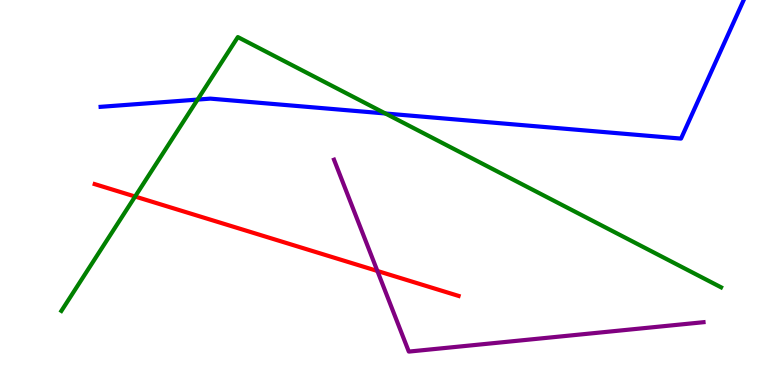[{'lines': ['blue', 'red'], 'intersections': []}, {'lines': ['green', 'red'], 'intersections': [{'x': 1.74, 'y': 4.9}]}, {'lines': ['purple', 'red'], 'intersections': [{'x': 4.87, 'y': 2.96}]}, {'lines': ['blue', 'green'], 'intersections': [{'x': 2.55, 'y': 7.41}, {'x': 4.97, 'y': 7.05}]}, {'lines': ['blue', 'purple'], 'intersections': []}, {'lines': ['green', 'purple'], 'intersections': []}]